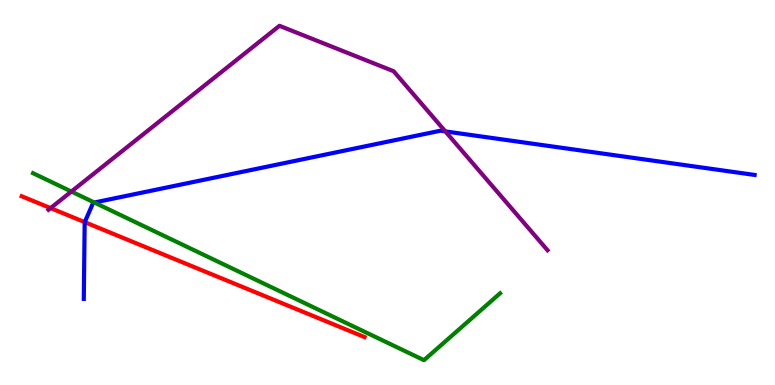[{'lines': ['blue', 'red'], 'intersections': [{'x': 1.09, 'y': 4.23}]}, {'lines': ['green', 'red'], 'intersections': []}, {'lines': ['purple', 'red'], 'intersections': [{'x': 0.652, 'y': 4.59}]}, {'lines': ['blue', 'green'], 'intersections': [{'x': 1.22, 'y': 4.74}]}, {'lines': ['blue', 'purple'], 'intersections': [{'x': 5.75, 'y': 6.59}]}, {'lines': ['green', 'purple'], 'intersections': [{'x': 0.921, 'y': 5.03}]}]